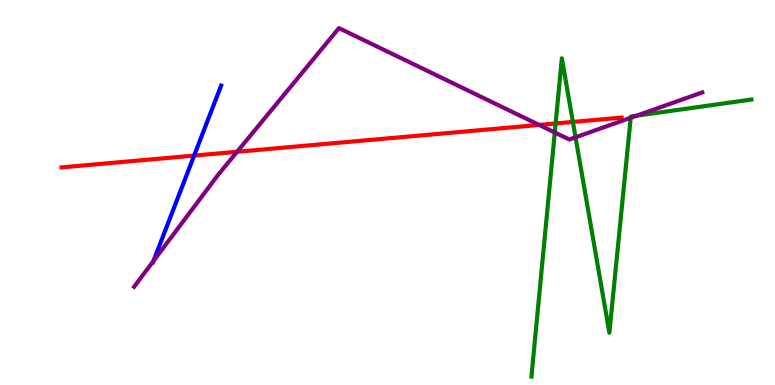[{'lines': ['blue', 'red'], 'intersections': [{'x': 2.51, 'y': 5.96}]}, {'lines': ['green', 'red'], 'intersections': [{'x': 7.17, 'y': 6.79}, {'x': 7.39, 'y': 6.83}]}, {'lines': ['purple', 'red'], 'intersections': [{'x': 3.06, 'y': 6.06}, {'x': 6.96, 'y': 6.76}]}, {'lines': ['blue', 'green'], 'intersections': []}, {'lines': ['blue', 'purple'], 'intersections': [{'x': 1.98, 'y': 3.22}]}, {'lines': ['green', 'purple'], 'intersections': [{'x': 7.16, 'y': 6.56}, {'x': 7.43, 'y': 6.43}, {'x': 8.14, 'y': 6.94}, {'x': 8.21, 'y': 6.99}]}]